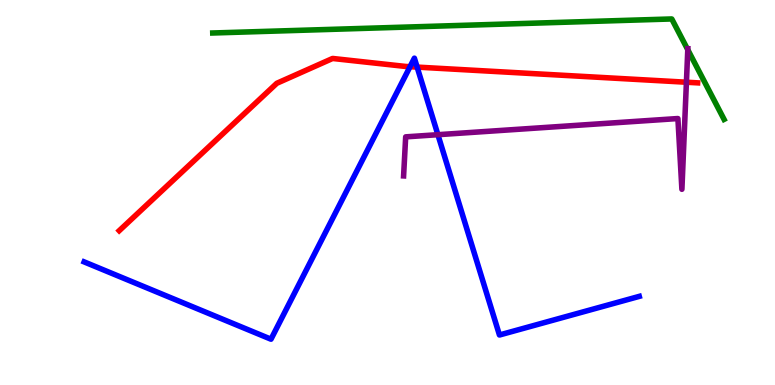[{'lines': ['blue', 'red'], 'intersections': [{'x': 5.29, 'y': 8.27}, {'x': 5.38, 'y': 8.26}]}, {'lines': ['green', 'red'], 'intersections': []}, {'lines': ['purple', 'red'], 'intersections': [{'x': 8.86, 'y': 7.86}]}, {'lines': ['blue', 'green'], 'intersections': []}, {'lines': ['blue', 'purple'], 'intersections': [{'x': 5.65, 'y': 6.5}]}, {'lines': ['green', 'purple'], 'intersections': [{'x': 8.87, 'y': 8.71}]}]